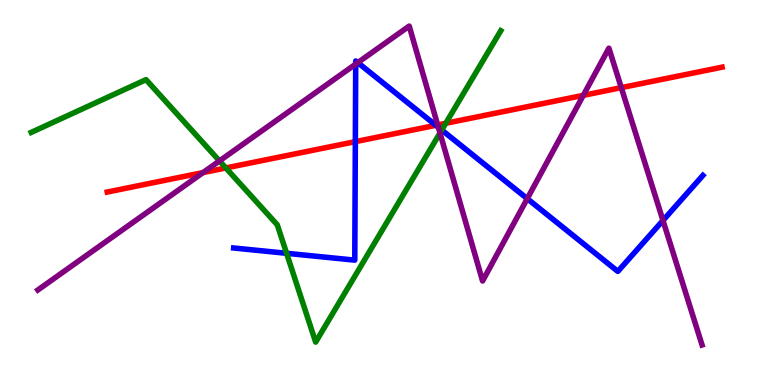[{'lines': ['blue', 'red'], 'intersections': [{'x': 4.59, 'y': 6.32}, {'x': 5.62, 'y': 6.75}]}, {'lines': ['green', 'red'], 'intersections': [{'x': 2.91, 'y': 5.64}, {'x': 5.75, 'y': 6.8}]}, {'lines': ['purple', 'red'], 'intersections': [{'x': 2.62, 'y': 5.52}, {'x': 5.65, 'y': 6.76}, {'x': 7.53, 'y': 7.52}, {'x': 8.02, 'y': 7.72}]}, {'lines': ['blue', 'green'], 'intersections': [{'x': 3.7, 'y': 3.42}, {'x': 5.7, 'y': 6.62}]}, {'lines': ['blue', 'purple'], 'intersections': [{'x': 4.59, 'y': 8.34}, {'x': 4.62, 'y': 8.37}, {'x': 5.66, 'y': 6.69}, {'x': 6.8, 'y': 4.84}, {'x': 8.55, 'y': 4.27}]}, {'lines': ['green', 'purple'], 'intersections': [{'x': 2.83, 'y': 5.82}, {'x': 5.68, 'y': 6.55}]}]